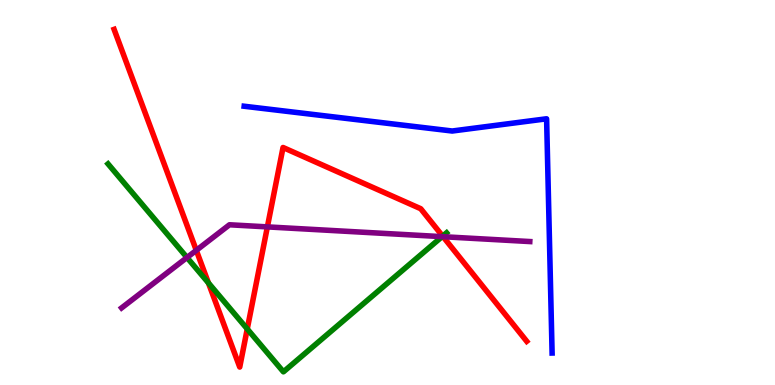[{'lines': ['blue', 'red'], 'intersections': []}, {'lines': ['green', 'red'], 'intersections': [{'x': 2.69, 'y': 2.65}, {'x': 3.19, 'y': 1.46}, {'x': 5.71, 'y': 3.87}]}, {'lines': ['purple', 'red'], 'intersections': [{'x': 2.53, 'y': 3.5}, {'x': 3.45, 'y': 4.11}, {'x': 5.72, 'y': 3.85}]}, {'lines': ['blue', 'green'], 'intersections': []}, {'lines': ['blue', 'purple'], 'intersections': []}, {'lines': ['green', 'purple'], 'intersections': [{'x': 2.41, 'y': 3.31}, {'x': 5.7, 'y': 3.85}]}]